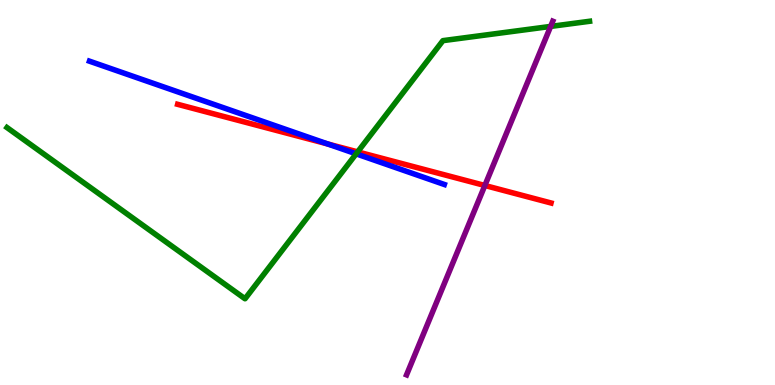[{'lines': ['blue', 'red'], 'intersections': [{'x': 4.23, 'y': 6.26}]}, {'lines': ['green', 'red'], 'intersections': [{'x': 4.61, 'y': 6.05}]}, {'lines': ['purple', 'red'], 'intersections': [{'x': 6.26, 'y': 5.18}]}, {'lines': ['blue', 'green'], 'intersections': [{'x': 4.6, 'y': 6.0}]}, {'lines': ['blue', 'purple'], 'intersections': []}, {'lines': ['green', 'purple'], 'intersections': [{'x': 7.11, 'y': 9.31}]}]